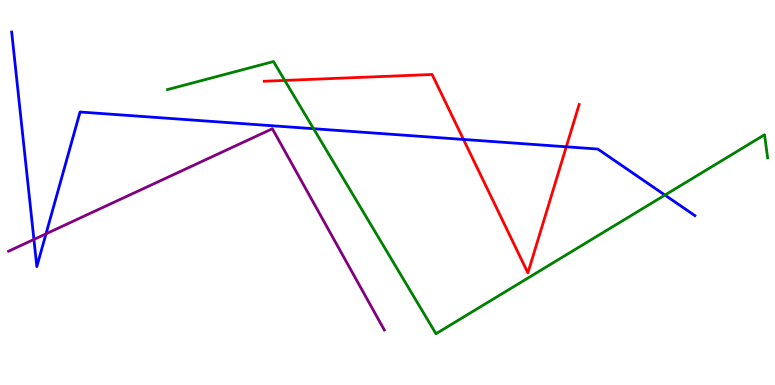[{'lines': ['blue', 'red'], 'intersections': [{'x': 5.98, 'y': 6.38}, {'x': 7.31, 'y': 6.19}]}, {'lines': ['green', 'red'], 'intersections': [{'x': 3.67, 'y': 7.91}]}, {'lines': ['purple', 'red'], 'intersections': []}, {'lines': ['blue', 'green'], 'intersections': [{'x': 4.05, 'y': 6.66}, {'x': 8.58, 'y': 4.93}]}, {'lines': ['blue', 'purple'], 'intersections': [{'x': 0.438, 'y': 3.78}, {'x': 0.593, 'y': 3.93}]}, {'lines': ['green', 'purple'], 'intersections': []}]